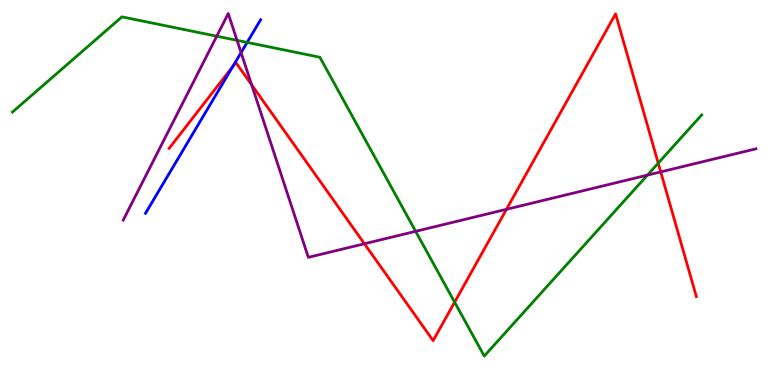[{'lines': ['blue', 'red'], 'intersections': [{'x': 3.01, 'y': 8.28}]}, {'lines': ['green', 'red'], 'intersections': [{'x': 5.87, 'y': 2.15}, {'x': 8.49, 'y': 5.76}]}, {'lines': ['purple', 'red'], 'intersections': [{'x': 3.25, 'y': 7.8}, {'x': 4.7, 'y': 3.67}, {'x': 6.54, 'y': 4.56}, {'x': 8.53, 'y': 5.53}]}, {'lines': ['blue', 'green'], 'intersections': [{'x': 3.19, 'y': 8.9}]}, {'lines': ['blue', 'purple'], 'intersections': [{'x': 3.11, 'y': 8.63}]}, {'lines': ['green', 'purple'], 'intersections': [{'x': 2.8, 'y': 9.06}, {'x': 3.06, 'y': 8.95}, {'x': 5.36, 'y': 3.99}, {'x': 8.35, 'y': 5.45}]}]